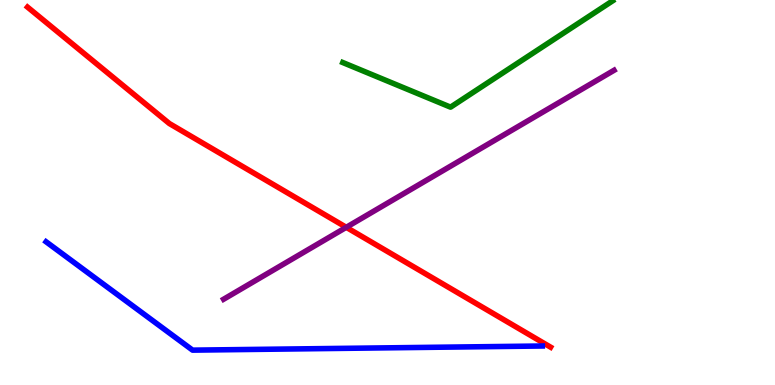[{'lines': ['blue', 'red'], 'intersections': []}, {'lines': ['green', 'red'], 'intersections': []}, {'lines': ['purple', 'red'], 'intersections': [{'x': 4.47, 'y': 4.1}]}, {'lines': ['blue', 'green'], 'intersections': []}, {'lines': ['blue', 'purple'], 'intersections': []}, {'lines': ['green', 'purple'], 'intersections': []}]